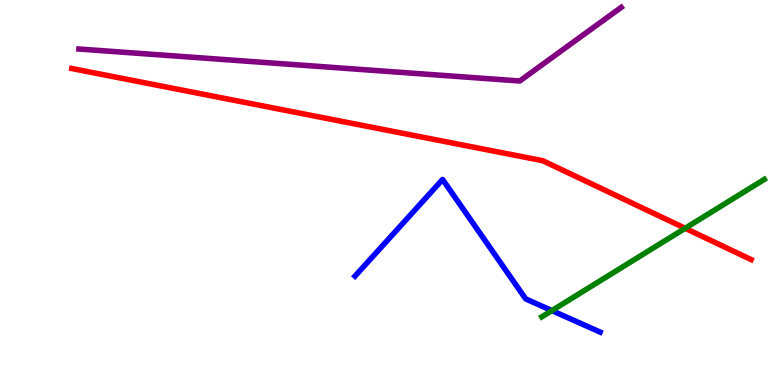[{'lines': ['blue', 'red'], 'intersections': []}, {'lines': ['green', 'red'], 'intersections': [{'x': 8.84, 'y': 4.07}]}, {'lines': ['purple', 'red'], 'intersections': []}, {'lines': ['blue', 'green'], 'intersections': [{'x': 7.12, 'y': 1.93}]}, {'lines': ['blue', 'purple'], 'intersections': []}, {'lines': ['green', 'purple'], 'intersections': []}]